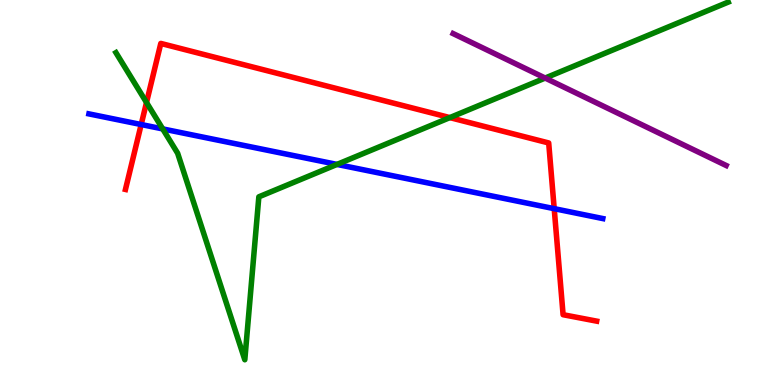[{'lines': ['blue', 'red'], 'intersections': [{'x': 1.82, 'y': 6.77}, {'x': 7.15, 'y': 4.58}]}, {'lines': ['green', 'red'], 'intersections': [{'x': 1.89, 'y': 7.34}, {'x': 5.8, 'y': 6.95}]}, {'lines': ['purple', 'red'], 'intersections': []}, {'lines': ['blue', 'green'], 'intersections': [{'x': 2.1, 'y': 6.65}, {'x': 4.35, 'y': 5.73}]}, {'lines': ['blue', 'purple'], 'intersections': []}, {'lines': ['green', 'purple'], 'intersections': [{'x': 7.03, 'y': 7.97}]}]